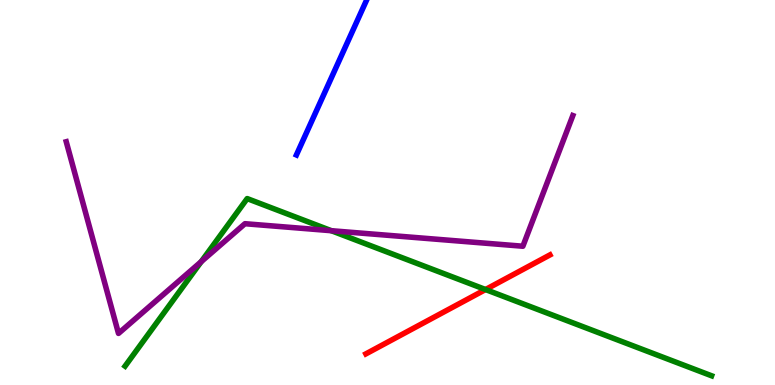[{'lines': ['blue', 'red'], 'intersections': []}, {'lines': ['green', 'red'], 'intersections': [{'x': 6.27, 'y': 2.48}]}, {'lines': ['purple', 'red'], 'intersections': []}, {'lines': ['blue', 'green'], 'intersections': []}, {'lines': ['blue', 'purple'], 'intersections': []}, {'lines': ['green', 'purple'], 'intersections': [{'x': 2.6, 'y': 3.2}, {'x': 4.28, 'y': 4.01}]}]